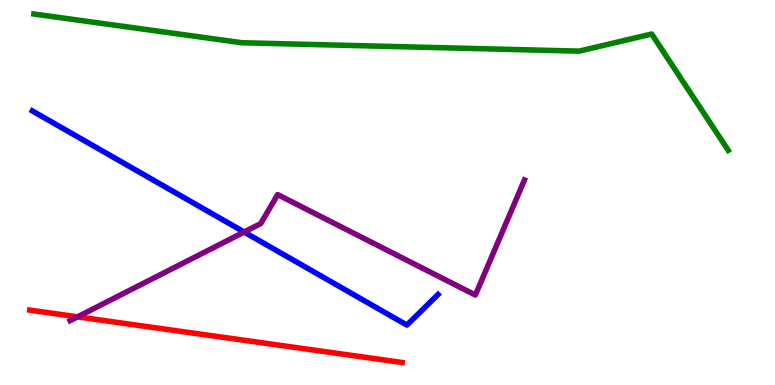[{'lines': ['blue', 'red'], 'intersections': []}, {'lines': ['green', 'red'], 'intersections': []}, {'lines': ['purple', 'red'], 'intersections': [{'x': 1.0, 'y': 1.77}]}, {'lines': ['blue', 'green'], 'intersections': []}, {'lines': ['blue', 'purple'], 'intersections': [{'x': 3.15, 'y': 3.97}]}, {'lines': ['green', 'purple'], 'intersections': []}]